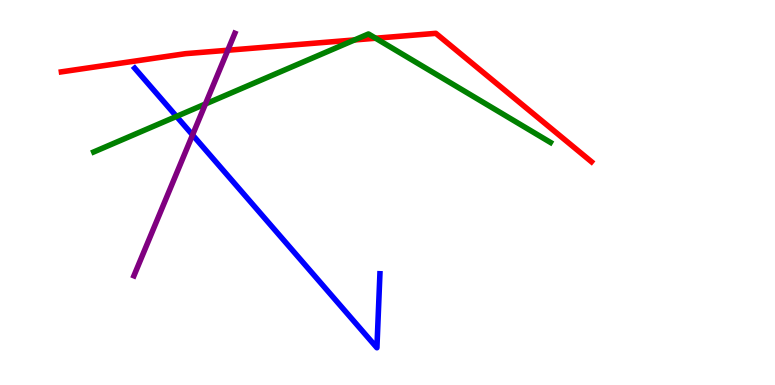[{'lines': ['blue', 'red'], 'intersections': []}, {'lines': ['green', 'red'], 'intersections': [{'x': 4.57, 'y': 8.96}, {'x': 4.85, 'y': 9.01}]}, {'lines': ['purple', 'red'], 'intersections': [{'x': 2.94, 'y': 8.7}]}, {'lines': ['blue', 'green'], 'intersections': [{'x': 2.28, 'y': 6.98}]}, {'lines': ['blue', 'purple'], 'intersections': [{'x': 2.48, 'y': 6.5}]}, {'lines': ['green', 'purple'], 'intersections': [{'x': 2.65, 'y': 7.3}]}]